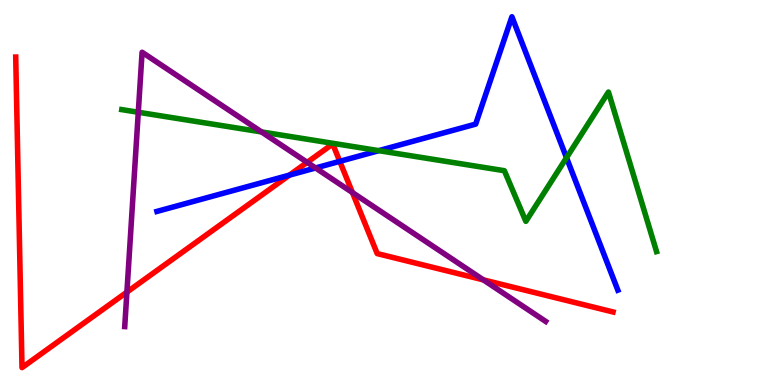[{'lines': ['blue', 'red'], 'intersections': [{'x': 3.73, 'y': 5.45}, {'x': 4.38, 'y': 5.81}]}, {'lines': ['green', 'red'], 'intersections': []}, {'lines': ['purple', 'red'], 'intersections': [{'x': 1.64, 'y': 2.41}, {'x': 3.96, 'y': 5.78}, {'x': 4.55, 'y': 5.0}, {'x': 6.24, 'y': 2.73}]}, {'lines': ['blue', 'green'], 'intersections': [{'x': 4.89, 'y': 6.09}, {'x': 7.31, 'y': 5.9}]}, {'lines': ['blue', 'purple'], 'intersections': [{'x': 4.07, 'y': 5.64}]}, {'lines': ['green', 'purple'], 'intersections': [{'x': 1.78, 'y': 7.08}, {'x': 3.37, 'y': 6.57}]}]